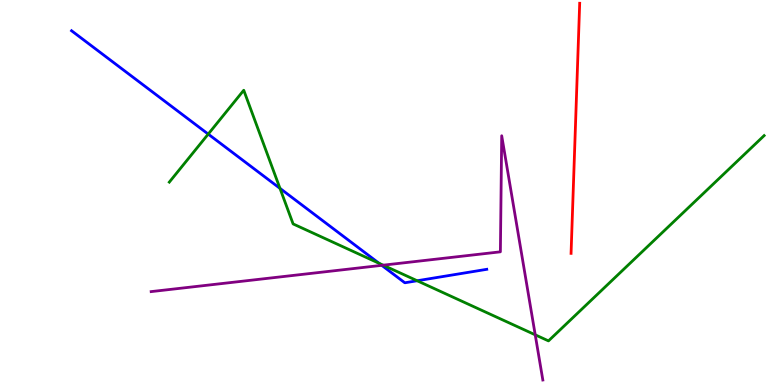[{'lines': ['blue', 'red'], 'intersections': []}, {'lines': ['green', 'red'], 'intersections': []}, {'lines': ['purple', 'red'], 'intersections': []}, {'lines': ['blue', 'green'], 'intersections': [{'x': 2.69, 'y': 6.52}, {'x': 3.61, 'y': 5.11}, {'x': 4.89, 'y': 3.16}, {'x': 5.38, 'y': 2.71}]}, {'lines': ['blue', 'purple'], 'intersections': [{'x': 4.93, 'y': 3.11}]}, {'lines': ['green', 'purple'], 'intersections': [{'x': 4.94, 'y': 3.11}, {'x': 6.91, 'y': 1.3}]}]